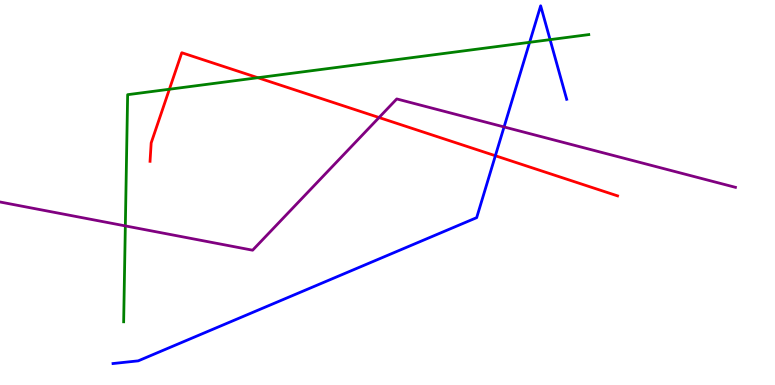[{'lines': ['blue', 'red'], 'intersections': [{'x': 6.39, 'y': 5.95}]}, {'lines': ['green', 'red'], 'intersections': [{'x': 2.19, 'y': 7.68}, {'x': 3.33, 'y': 7.98}]}, {'lines': ['purple', 'red'], 'intersections': [{'x': 4.89, 'y': 6.95}]}, {'lines': ['blue', 'green'], 'intersections': [{'x': 6.83, 'y': 8.9}, {'x': 7.1, 'y': 8.97}]}, {'lines': ['blue', 'purple'], 'intersections': [{'x': 6.5, 'y': 6.7}]}, {'lines': ['green', 'purple'], 'intersections': [{'x': 1.62, 'y': 4.13}]}]